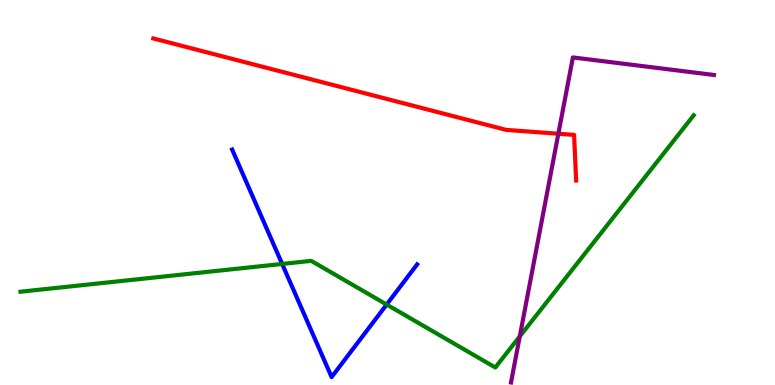[{'lines': ['blue', 'red'], 'intersections': []}, {'lines': ['green', 'red'], 'intersections': []}, {'lines': ['purple', 'red'], 'intersections': [{'x': 7.2, 'y': 6.53}]}, {'lines': ['blue', 'green'], 'intersections': [{'x': 3.64, 'y': 3.14}, {'x': 4.99, 'y': 2.09}]}, {'lines': ['blue', 'purple'], 'intersections': []}, {'lines': ['green', 'purple'], 'intersections': [{'x': 6.71, 'y': 1.26}]}]